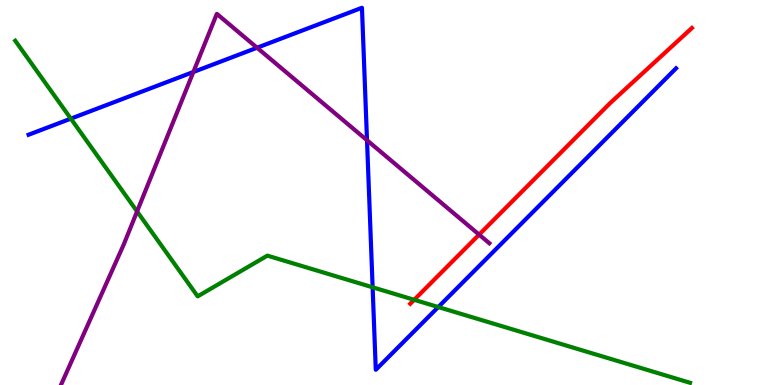[{'lines': ['blue', 'red'], 'intersections': []}, {'lines': ['green', 'red'], 'intersections': [{'x': 5.34, 'y': 2.21}]}, {'lines': ['purple', 'red'], 'intersections': [{'x': 6.18, 'y': 3.91}]}, {'lines': ['blue', 'green'], 'intersections': [{'x': 0.914, 'y': 6.92}, {'x': 4.81, 'y': 2.54}, {'x': 5.66, 'y': 2.02}]}, {'lines': ['blue', 'purple'], 'intersections': [{'x': 2.5, 'y': 8.13}, {'x': 3.32, 'y': 8.76}, {'x': 4.74, 'y': 6.36}]}, {'lines': ['green', 'purple'], 'intersections': [{'x': 1.77, 'y': 4.51}]}]